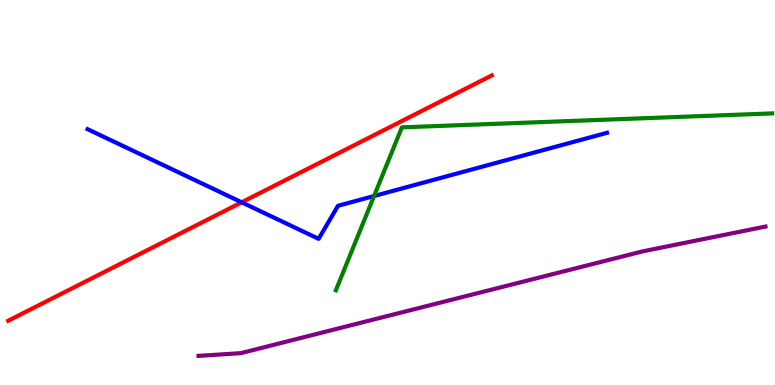[{'lines': ['blue', 'red'], 'intersections': [{'x': 3.12, 'y': 4.75}]}, {'lines': ['green', 'red'], 'intersections': []}, {'lines': ['purple', 'red'], 'intersections': []}, {'lines': ['blue', 'green'], 'intersections': [{'x': 4.83, 'y': 4.91}]}, {'lines': ['blue', 'purple'], 'intersections': []}, {'lines': ['green', 'purple'], 'intersections': []}]